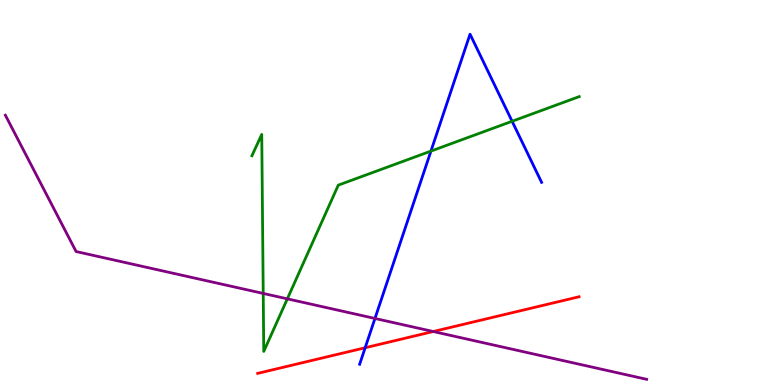[{'lines': ['blue', 'red'], 'intersections': [{'x': 4.71, 'y': 0.968}]}, {'lines': ['green', 'red'], 'intersections': []}, {'lines': ['purple', 'red'], 'intersections': [{'x': 5.59, 'y': 1.39}]}, {'lines': ['blue', 'green'], 'intersections': [{'x': 5.56, 'y': 6.08}, {'x': 6.61, 'y': 6.85}]}, {'lines': ['blue', 'purple'], 'intersections': [{'x': 4.84, 'y': 1.73}]}, {'lines': ['green', 'purple'], 'intersections': [{'x': 3.4, 'y': 2.38}, {'x': 3.71, 'y': 2.24}]}]